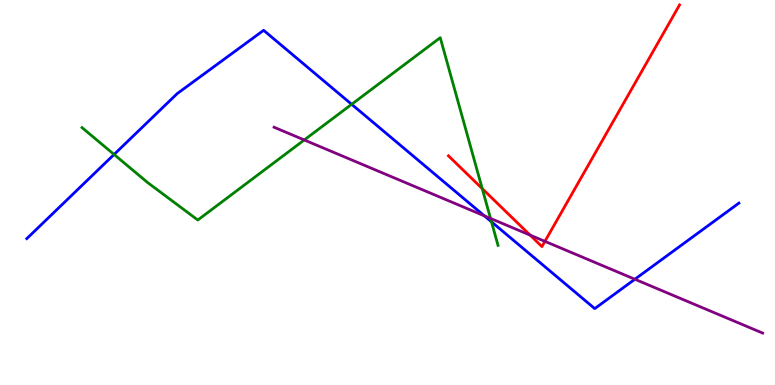[{'lines': ['blue', 'red'], 'intersections': []}, {'lines': ['green', 'red'], 'intersections': [{'x': 6.22, 'y': 5.1}]}, {'lines': ['purple', 'red'], 'intersections': [{'x': 6.84, 'y': 3.89}, {'x': 7.03, 'y': 3.73}]}, {'lines': ['blue', 'green'], 'intersections': [{'x': 1.47, 'y': 5.99}, {'x': 4.54, 'y': 7.29}, {'x': 6.34, 'y': 4.24}]}, {'lines': ['blue', 'purple'], 'intersections': [{'x': 6.25, 'y': 4.39}, {'x': 8.19, 'y': 2.75}]}, {'lines': ['green', 'purple'], 'intersections': [{'x': 3.93, 'y': 6.36}, {'x': 6.33, 'y': 4.33}]}]